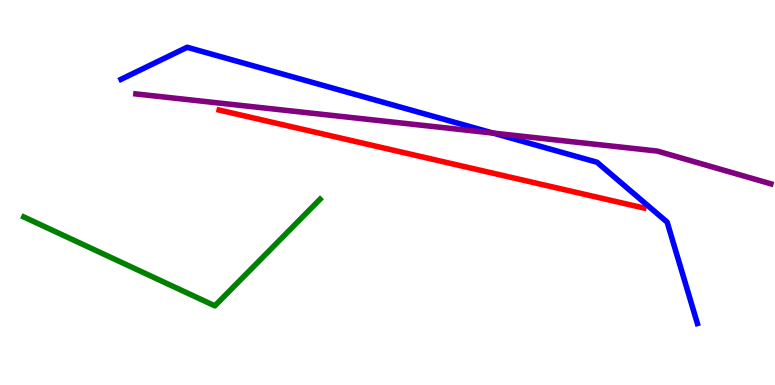[{'lines': ['blue', 'red'], 'intersections': []}, {'lines': ['green', 'red'], 'intersections': []}, {'lines': ['purple', 'red'], 'intersections': []}, {'lines': ['blue', 'green'], 'intersections': []}, {'lines': ['blue', 'purple'], 'intersections': [{'x': 6.36, 'y': 6.54}]}, {'lines': ['green', 'purple'], 'intersections': []}]